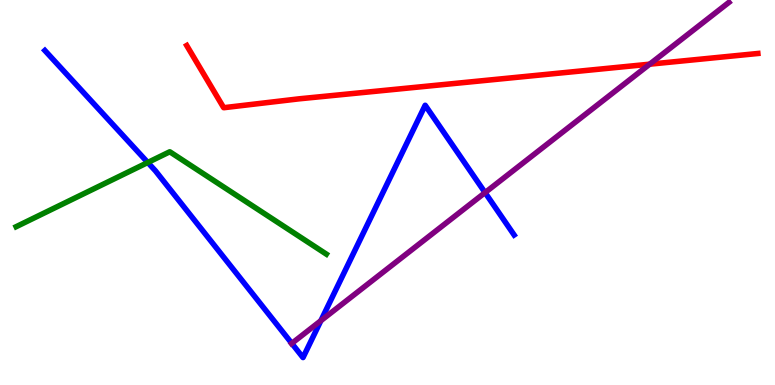[{'lines': ['blue', 'red'], 'intersections': []}, {'lines': ['green', 'red'], 'intersections': []}, {'lines': ['purple', 'red'], 'intersections': [{'x': 8.38, 'y': 8.33}]}, {'lines': ['blue', 'green'], 'intersections': [{'x': 1.91, 'y': 5.78}]}, {'lines': ['blue', 'purple'], 'intersections': [{'x': 3.77, 'y': 1.08}, {'x': 4.14, 'y': 1.67}, {'x': 6.26, 'y': 5.0}]}, {'lines': ['green', 'purple'], 'intersections': []}]